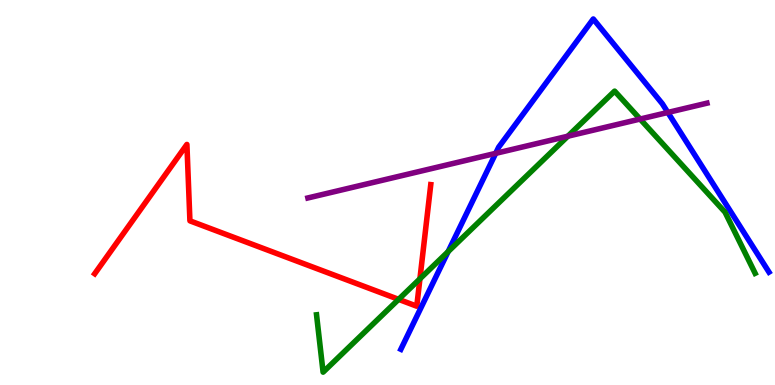[{'lines': ['blue', 'red'], 'intersections': []}, {'lines': ['green', 'red'], 'intersections': [{'x': 5.14, 'y': 2.22}, {'x': 5.42, 'y': 2.76}]}, {'lines': ['purple', 'red'], 'intersections': []}, {'lines': ['blue', 'green'], 'intersections': [{'x': 5.78, 'y': 3.46}]}, {'lines': ['blue', 'purple'], 'intersections': [{'x': 6.4, 'y': 6.02}, {'x': 8.62, 'y': 7.08}]}, {'lines': ['green', 'purple'], 'intersections': [{'x': 7.33, 'y': 6.46}, {'x': 8.26, 'y': 6.91}]}]